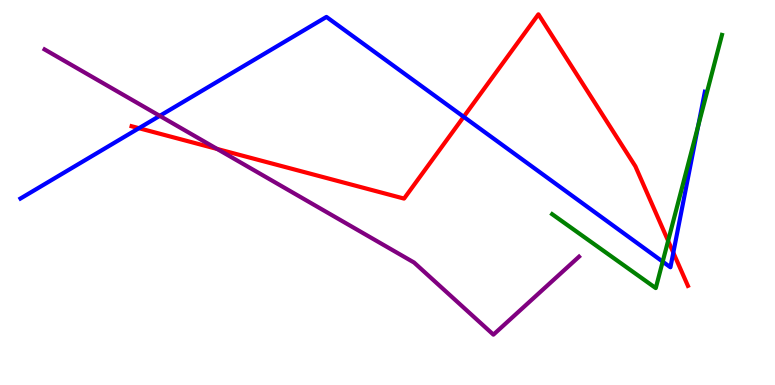[{'lines': ['blue', 'red'], 'intersections': [{'x': 1.79, 'y': 6.67}, {'x': 5.98, 'y': 6.97}, {'x': 8.69, 'y': 3.44}]}, {'lines': ['green', 'red'], 'intersections': [{'x': 8.62, 'y': 3.74}]}, {'lines': ['purple', 'red'], 'intersections': [{'x': 2.8, 'y': 6.13}]}, {'lines': ['blue', 'green'], 'intersections': [{'x': 8.55, 'y': 3.2}, {'x': 9.01, 'y': 6.73}]}, {'lines': ['blue', 'purple'], 'intersections': [{'x': 2.06, 'y': 6.99}]}, {'lines': ['green', 'purple'], 'intersections': []}]